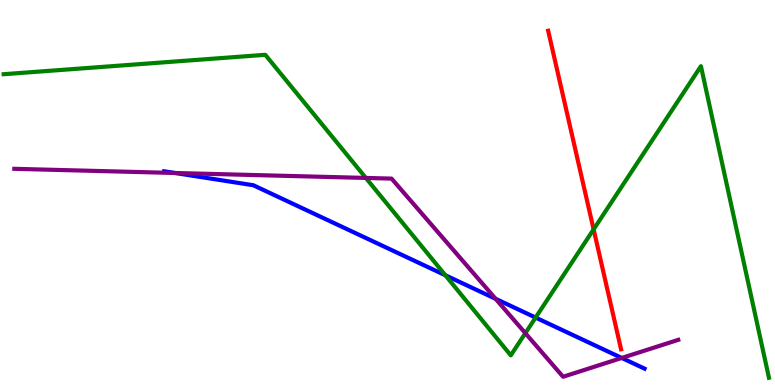[{'lines': ['blue', 'red'], 'intersections': []}, {'lines': ['green', 'red'], 'intersections': [{'x': 7.66, 'y': 4.04}]}, {'lines': ['purple', 'red'], 'intersections': []}, {'lines': ['blue', 'green'], 'intersections': [{'x': 5.75, 'y': 2.85}, {'x': 6.91, 'y': 1.75}]}, {'lines': ['blue', 'purple'], 'intersections': [{'x': 2.26, 'y': 5.51}, {'x': 6.4, 'y': 2.24}, {'x': 8.02, 'y': 0.702}]}, {'lines': ['green', 'purple'], 'intersections': [{'x': 4.72, 'y': 5.38}, {'x': 6.78, 'y': 1.35}]}]